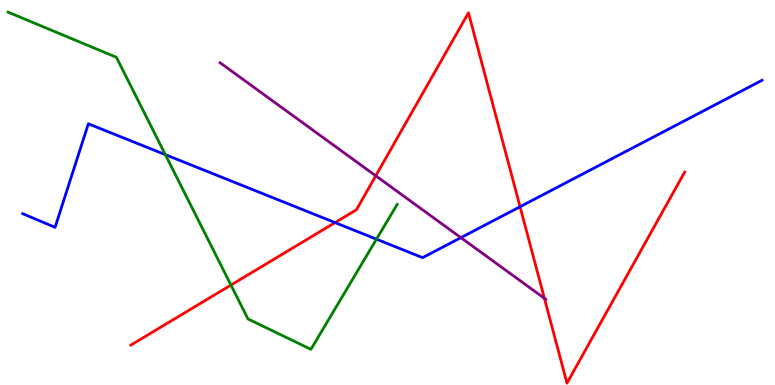[{'lines': ['blue', 'red'], 'intersections': [{'x': 4.32, 'y': 4.22}, {'x': 6.71, 'y': 4.63}]}, {'lines': ['green', 'red'], 'intersections': [{'x': 2.98, 'y': 2.6}]}, {'lines': ['purple', 'red'], 'intersections': [{'x': 4.85, 'y': 5.43}, {'x': 7.02, 'y': 2.25}]}, {'lines': ['blue', 'green'], 'intersections': [{'x': 2.13, 'y': 5.98}, {'x': 4.86, 'y': 3.79}]}, {'lines': ['blue', 'purple'], 'intersections': [{'x': 5.95, 'y': 3.83}]}, {'lines': ['green', 'purple'], 'intersections': []}]